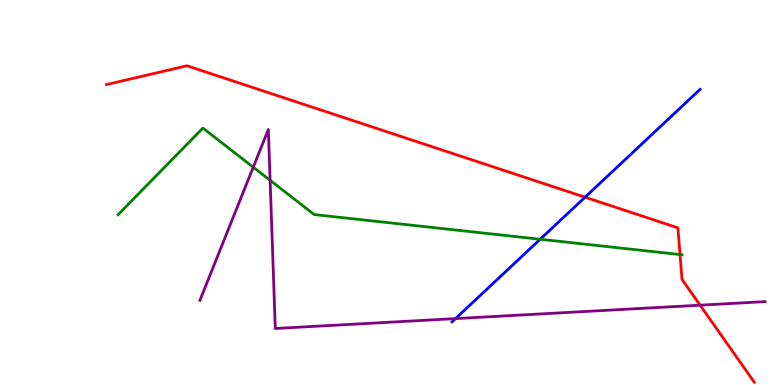[{'lines': ['blue', 'red'], 'intersections': [{'x': 7.55, 'y': 4.88}]}, {'lines': ['green', 'red'], 'intersections': [{'x': 8.77, 'y': 3.39}]}, {'lines': ['purple', 'red'], 'intersections': [{'x': 9.03, 'y': 2.07}]}, {'lines': ['blue', 'green'], 'intersections': [{'x': 6.97, 'y': 3.79}]}, {'lines': ['blue', 'purple'], 'intersections': [{'x': 5.88, 'y': 1.72}]}, {'lines': ['green', 'purple'], 'intersections': [{'x': 3.27, 'y': 5.66}, {'x': 3.49, 'y': 5.32}]}]